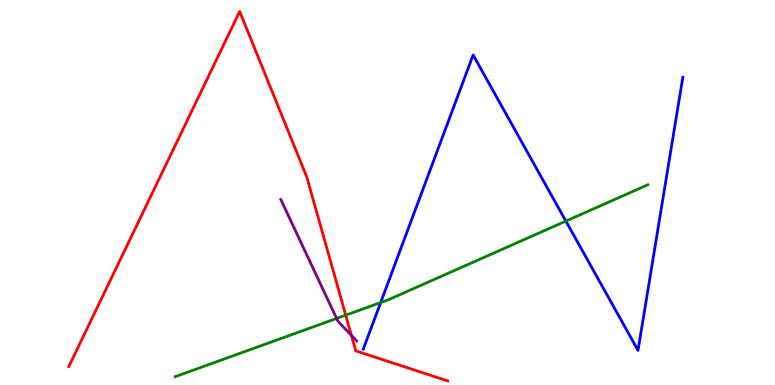[{'lines': ['blue', 'red'], 'intersections': []}, {'lines': ['green', 'red'], 'intersections': [{'x': 4.46, 'y': 1.81}]}, {'lines': ['purple', 'red'], 'intersections': [{'x': 4.53, 'y': 1.29}]}, {'lines': ['blue', 'green'], 'intersections': [{'x': 4.91, 'y': 2.14}, {'x': 7.3, 'y': 4.26}]}, {'lines': ['blue', 'purple'], 'intersections': []}, {'lines': ['green', 'purple'], 'intersections': [{'x': 4.34, 'y': 1.73}]}]